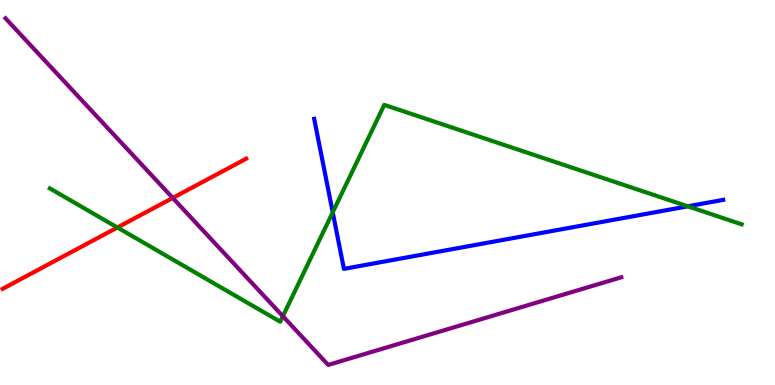[{'lines': ['blue', 'red'], 'intersections': []}, {'lines': ['green', 'red'], 'intersections': [{'x': 1.51, 'y': 4.09}]}, {'lines': ['purple', 'red'], 'intersections': [{'x': 2.23, 'y': 4.86}]}, {'lines': ['blue', 'green'], 'intersections': [{'x': 4.29, 'y': 4.48}, {'x': 8.87, 'y': 4.64}]}, {'lines': ['blue', 'purple'], 'intersections': []}, {'lines': ['green', 'purple'], 'intersections': [{'x': 3.65, 'y': 1.79}]}]